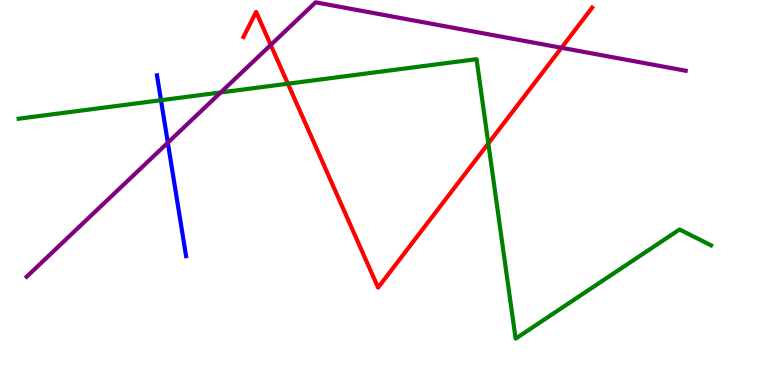[{'lines': ['blue', 'red'], 'intersections': []}, {'lines': ['green', 'red'], 'intersections': [{'x': 3.71, 'y': 7.83}, {'x': 6.3, 'y': 6.27}]}, {'lines': ['purple', 'red'], 'intersections': [{'x': 3.49, 'y': 8.83}, {'x': 7.24, 'y': 8.76}]}, {'lines': ['blue', 'green'], 'intersections': [{'x': 2.08, 'y': 7.4}]}, {'lines': ['blue', 'purple'], 'intersections': [{'x': 2.17, 'y': 6.29}]}, {'lines': ['green', 'purple'], 'intersections': [{'x': 2.85, 'y': 7.6}]}]